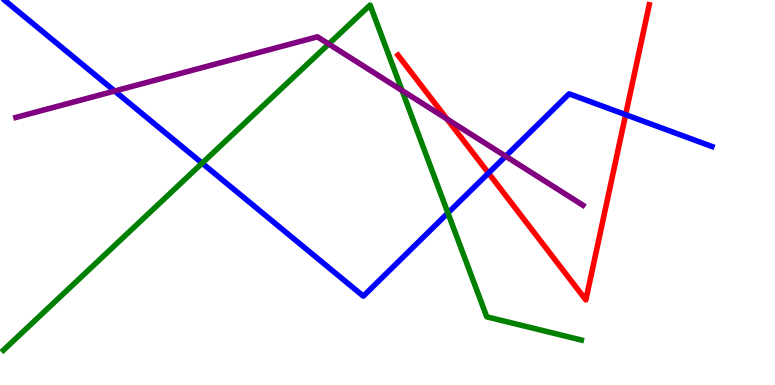[{'lines': ['blue', 'red'], 'intersections': [{'x': 6.3, 'y': 5.5}, {'x': 8.07, 'y': 7.02}]}, {'lines': ['green', 'red'], 'intersections': []}, {'lines': ['purple', 'red'], 'intersections': [{'x': 5.77, 'y': 6.91}]}, {'lines': ['blue', 'green'], 'intersections': [{'x': 2.61, 'y': 5.76}, {'x': 5.78, 'y': 4.47}]}, {'lines': ['blue', 'purple'], 'intersections': [{'x': 1.48, 'y': 7.64}, {'x': 6.52, 'y': 5.94}]}, {'lines': ['green', 'purple'], 'intersections': [{'x': 4.24, 'y': 8.86}, {'x': 5.19, 'y': 7.65}]}]